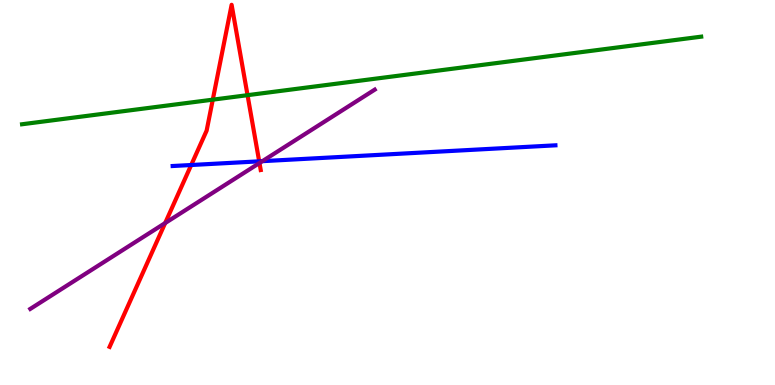[{'lines': ['blue', 'red'], 'intersections': [{'x': 2.47, 'y': 5.71}, {'x': 3.34, 'y': 5.81}]}, {'lines': ['green', 'red'], 'intersections': [{'x': 2.75, 'y': 7.41}, {'x': 3.19, 'y': 7.53}]}, {'lines': ['purple', 'red'], 'intersections': [{'x': 2.13, 'y': 4.21}, {'x': 3.35, 'y': 5.77}]}, {'lines': ['blue', 'green'], 'intersections': []}, {'lines': ['blue', 'purple'], 'intersections': [{'x': 3.39, 'y': 5.81}]}, {'lines': ['green', 'purple'], 'intersections': []}]